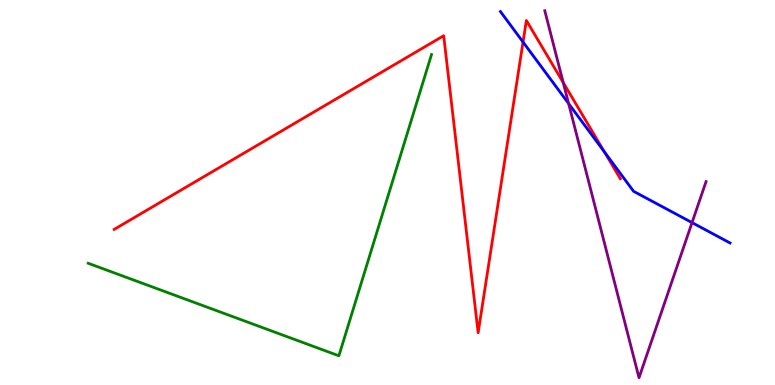[{'lines': ['blue', 'red'], 'intersections': [{'x': 6.75, 'y': 8.91}, {'x': 7.8, 'y': 6.05}]}, {'lines': ['green', 'red'], 'intersections': []}, {'lines': ['purple', 'red'], 'intersections': [{'x': 7.27, 'y': 7.86}]}, {'lines': ['blue', 'green'], 'intersections': []}, {'lines': ['blue', 'purple'], 'intersections': [{'x': 7.34, 'y': 7.31}, {'x': 8.93, 'y': 4.22}]}, {'lines': ['green', 'purple'], 'intersections': []}]